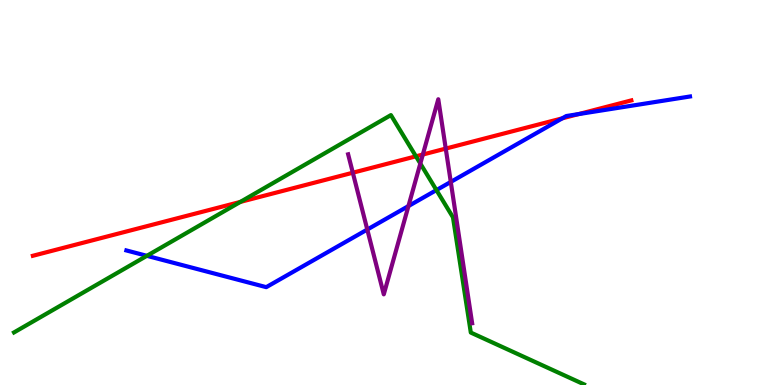[{'lines': ['blue', 'red'], 'intersections': [{'x': 7.26, 'y': 6.93}, {'x': 7.47, 'y': 7.04}]}, {'lines': ['green', 'red'], 'intersections': [{'x': 3.1, 'y': 4.76}, {'x': 5.37, 'y': 5.94}]}, {'lines': ['purple', 'red'], 'intersections': [{'x': 4.55, 'y': 5.51}, {'x': 5.46, 'y': 5.99}, {'x': 5.75, 'y': 6.14}]}, {'lines': ['blue', 'green'], 'intersections': [{'x': 1.9, 'y': 3.36}, {'x': 5.63, 'y': 5.06}]}, {'lines': ['blue', 'purple'], 'intersections': [{'x': 4.74, 'y': 4.04}, {'x': 5.27, 'y': 4.65}, {'x': 5.82, 'y': 5.27}]}, {'lines': ['green', 'purple'], 'intersections': [{'x': 5.42, 'y': 5.75}]}]